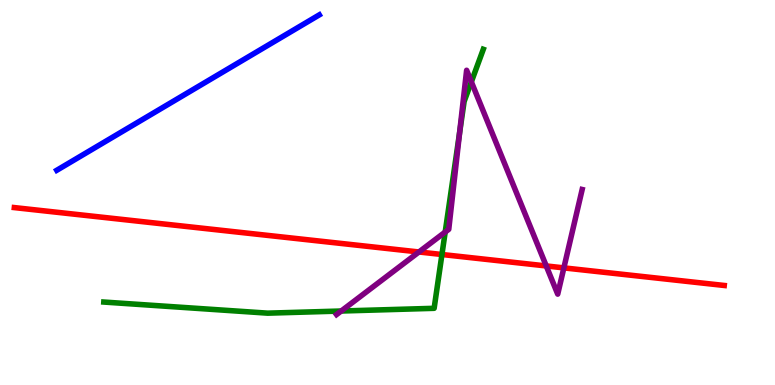[{'lines': ['blue', 'red'], 'intersections': []}, {'lines': ['green', 'red'], 'intersections': [{'x': 5.7, 'y': 3.39}]}, {'lines': ['purple', 'red'], 'intersections': [{'x': 5.41, 'y': 3.46}, {'x': 7.05, 'y': 3.09}, {'x': 7.28, 'y': 3.04}]}, {'lines': ['blue', 'green'], 'intersections': []}, {'lines': ['blue', 'purple'], 'intersections': []}, {'lines': ['green', 'purple'], 'intersections': [{'x': 4.4, 'y': 1.92}, {'x': 5.74, 'y': 3.97}, {'x': 5.93, 'y': 6.56}, {'x': 6.08, 'y': 7.87}]}]